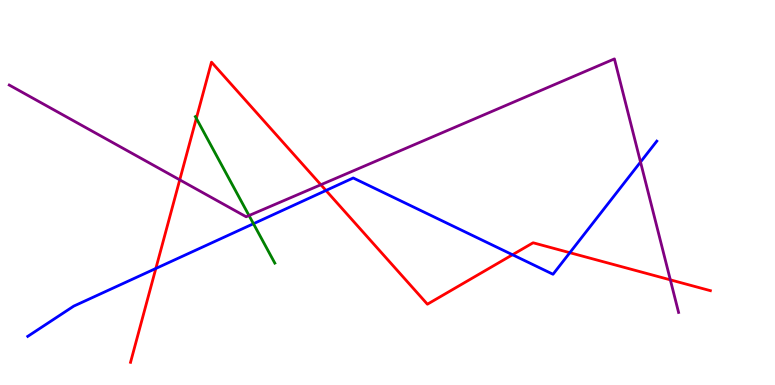[{'lines': ['blue', 'red'], 'intersections': [{'x': 2.01, 'y': 3.03}, {'x': 4.21, 'y': 5.05}, {'x': 6.61, 'y': 3.38}, {'x': 7.35, 'y': 3.44}]}, {'lines': ['green', 'red'], 'intersections': [{'x': 2.53, 'y': 6.93}]}, {'lines': ['purple', 'red'], 'intersections': [{'x': 2.32, 'y': 5.33}, {'x': 4.14, 'y': 5.2}, {'x': 8.65, 'y': 2.73}]}, {'lines': ['blue', 'green'], 'intersections': [{'x': 3.27, 'y': 4.19}]}, {'lines': ['blue', 'purple'], 'intersections': [{'x': 8.26, 'y': 5.79}]}, {'lines': ['green', 'purple'], 'intersections': [{'x': 3.21, 'y': 4.4}]}]